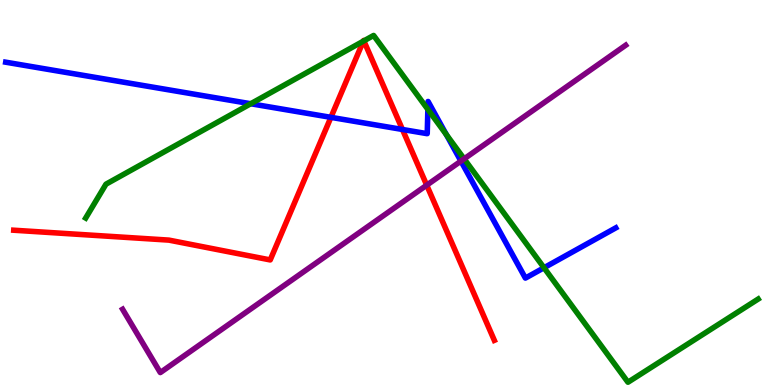[{'lines': ['blue', 'red'], 'intersections': [{'x': 4.27, 'y': 6.95}, {'x': 5.19, 'y': 6.64}]}, {'lines': ['green', 'red'], 'intersections': [{'x': 4.69, 'y': 8.93}, {'x': 4.69, 'y': 8.94}]}, {'lines': ['purple', 'red'], 'intersections': [{'x': 5.51, 'y': 5.19}]}, {'lines': ['blue', 'green'], 'intersections': [{'x': 3.24, 'y': 7.31}, {'x': 5.52, 'y': 7.16}, {'x': 5.76, 'y': 6.5}, {'x': 7.02, 'y': 3.05}]}, {'lines': ['blue', 'purple'], 'intersections': [{'x': 5.95, 'y': 5.82}]}, {'lines': ['green', 'purple'], 'intersections': [{'x': 5.99, 'y': 5.87}]}]